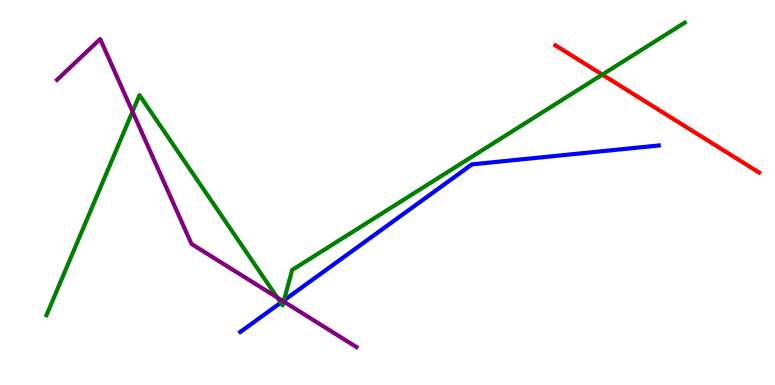[{'lines': ['blue', 'red'], 'intersections': []}, {'lines': ['green', 'red'], 'intersections': [{'x': 7.77, 'y': 8.06}]}, {'lines': ['purple', 'red'], 'intersections': []}, {'lines': ['blue', 'green'], 'intersections': [{'x': 3.62, 'y': 2.14}, {'x': 3.66, 'y': 2.2}]}, {'lines': ['blue', 'purple'], 'intersections': [{'x': 3.65, 'y': 2.18}]}, {'lines': ['green', 'purple'], 'intersections': [{'x': 1.71, 'y': 7.1}, {'x': 3.58, 'y': 2.27}, {'x': 3.66, 'y': 2.17}]}]